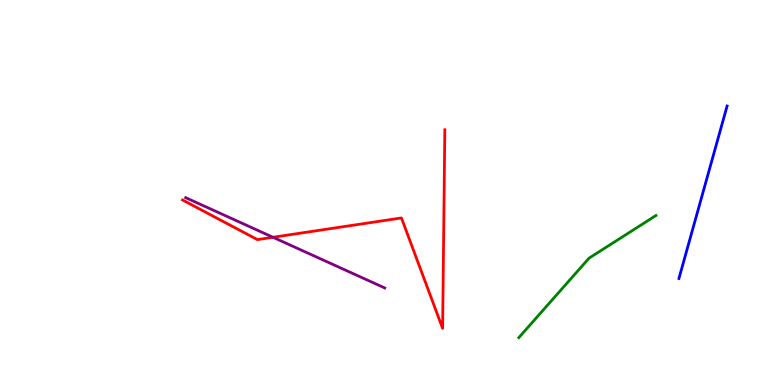[{'lines': ['blue', 'red'], 'intersections': []}, {'lines': ['green', 'red'], 'intersections': []}, {'lines': ['purple', 'red'], 'intersections': [{'x': 3.52, 'y': 3.84}]}, {'lines': ['blue', 'green'], 'intersections': []}, {'lines': ['blue', 'purple'], 'intersections': []}, {'lines': ['green', 'purple'], 'intersections': []}]